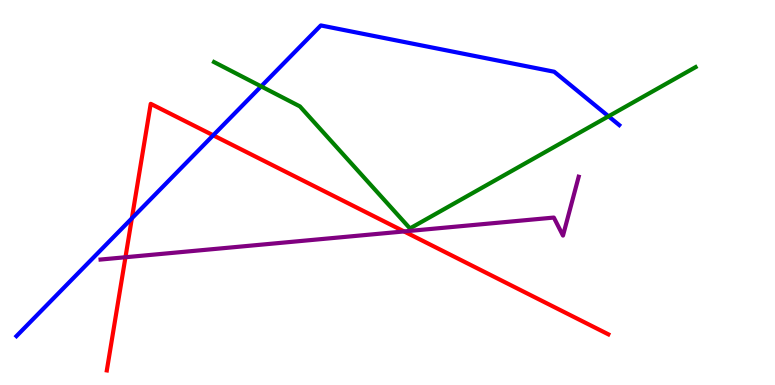[{'lines': ['blue', 'red'], 'intersections': [{'x': 1.7, 'y': 4.33}, {'x': 2.75, 'y': 6.49}]}, {'lines': ['green', 'red'], 'intersections': []}, {'lines': ['purple', 'red'], 'intersections': [{'x': 1.62, 'y': 3.32}, {'x': 5.21, 'y': 3.99}]}, {'lines': ['blue', 'green'], 'intersections': [{'x': 3.37, 'y': 7.76}, {'x': 7.85, 'y': 6.98}]}, {'lines': ['blue', 'purple'], 'intersections': []}, {'lines': ['green', 'purple'], 'intersections': []}]